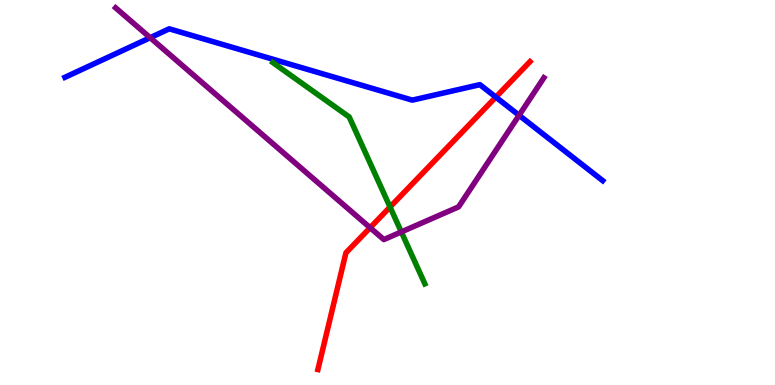[{'lines': ['blue', 'red'], 'intersections': [{'x': 6.4, 'y': 7.48}]}, {'lines': ['green', 'red'], 'intersections': [{'x': 5.03, 'y': 4.62}]}, {'lines': ['purple', 'red'], 'intersections': [{'x': 4.78, 'y': 4.09}]}, {'lines': ['blue', 'green'], 'intersections': []}, {'lines': ['blue', 'purple'], 'intersections': [{'x': 1.94, 'y': 9.02}, {'x': 6.7, 'y': 7.01}]}, {'lines': ['green', 'purple'], 'intersections': [{'x': 5.18, 'y': 3.98}]}]